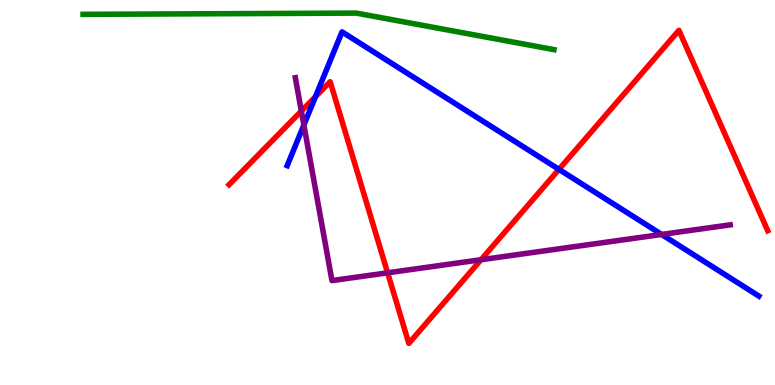[{'lines': ['blue', 'red'], 'intersections': [{'x': 4.07, 'y': 7.49}, {'x': 7.21, 'y': 5.6}]}, {'lines': ['green', 'red'], 'intersections': []}, {'lines': ['purple', 'red'], 'intersections': [{'x': 3.89, 'y': 7.12}, {'x': 5.0, 'y': 2.91}, {'x': 6.21, 'y': 3.25}]}, {'lines': ['blue', 'green'], 'intersections': []}, {'lines': ['blue', 'purple'], 'intersections': [{'x': 3.92, 'y': 6.75}, {'x': 8.54, 'y': 3.91}]}, {'lines': ['green', 'purple'], 'intersections': []}]